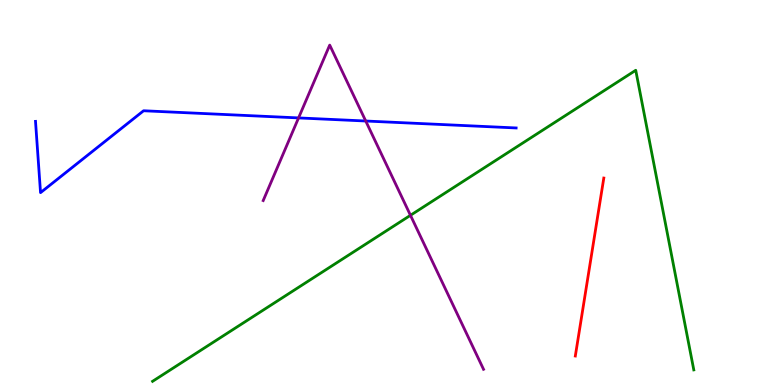[{'lines': ['blue', 'red'], 'intersections': []}, {'lines': ['green', 'red'], 'intersections': []}, {'lines': ['purple', 'red'], 'intersections': []}, {'lines': ['blue', 'green'], 'intersections': []}, {'lines': ['blue', 'purple'], 'intersections': [{'x': 3.85, 'y': 6.94}, {'x': 4.72, 'y': 6.86}]}, {'lines': ['green', 'purple'], 'intersections': [{'x': 5.3, 'y': 4.41}]}]